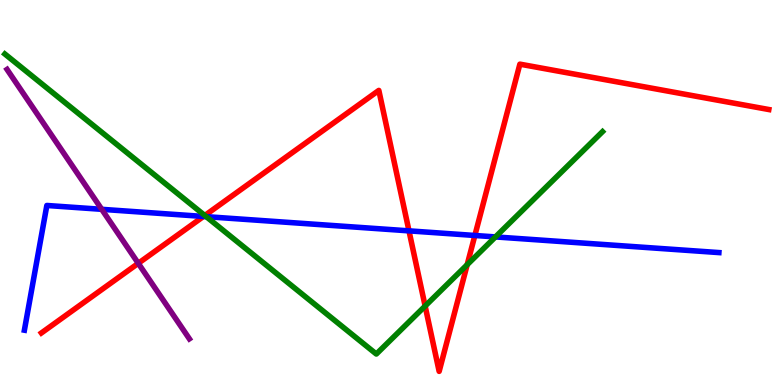[{'lines': ['blue', 'red'], 'intersections': [{'x': 2.63, 'y': 4.38}, {'x': 5.28, 'y': 4.0}, {'x': 6.13, 'y': 3.88}]}, {'lines': ['green', 'red'], 'intersections': [{'x': 2.64, 'y': 4.4}, {'x': 5.49, 'y': 2.05}, {'x': 6.03, 'y': 3.12}]}, {'lines': ['purple', 'red'], 'intersections': [{'x': 1.78, 'y': 3.16}]}, {'lines': ['blue', 'green'], 'intersections': [{'x': 2.66, 'y': 4.37}, {'x': 6.39, 'y': 3.85}]}, {'lines': ['blue', 'purple'], 'intersections': [{'x': 1.31, 'y': 4.56}]}, {'lines': ['green', 'purple'], 'intersections': []}]